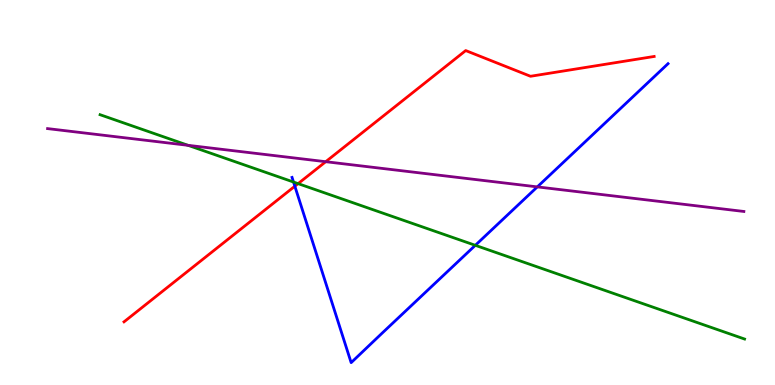[{'lines': ['blue', 'red'], 'intersections': [{'x': 3.8, 'y': 5.16}]}, {'lines': ['green', 'red'], 'intersections': [{'x': 3.85, 'y': 5.23}]}, {'lines': ['purple', 'red'], 'intersections': [{'x': 4.2, 'y': 5.8}]}, {'lines': ['blue', 'green'], 'intersections': [{'x': 3.79, 'y': 5.27}, {'x': 6.13, 'y': 3.63}]}, {'lines': ['blue', 'purple'], 'intersections': [{'x': 6.93, 'y': 5.15}]}, {'lines': ['green', 'purple'], 'intersections': [{'x': 2.43, 'y': 6.23}]}]